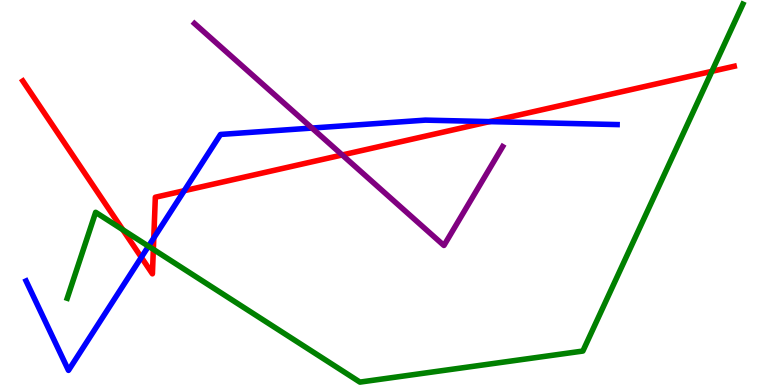[{'lines': ['blue', 'red'], 'intersections': [{'x': 1.82, 'y': 3.32}, {'x': 1.98, 'y': 3.82}, {'x': 2.38, 'y': 5.05}, {'x': 6.32, 'y': 6.84}]}, {'lines': ['green', 'red'], 'intersections': [{'x': 1.58, 'y': 4.03}, {'x': 1.98, 'y': 3.52}, {'x': 9.19, 'y': 8.15}]}, {'lines': ['purple', 'red'], 'intersections': [{'x': 4.42, 'y': 5.97}]}, {'lines': ['blue', 'green'], 'intersections': [{'x': 1.92, 'y': 3.6}]}, {'lines': ['blue', 'purple'], 'intersections': [{'x': 4.03, 'y': 6.67}]}, {'lines': ['green', 'purple'], 'intersections': []}]